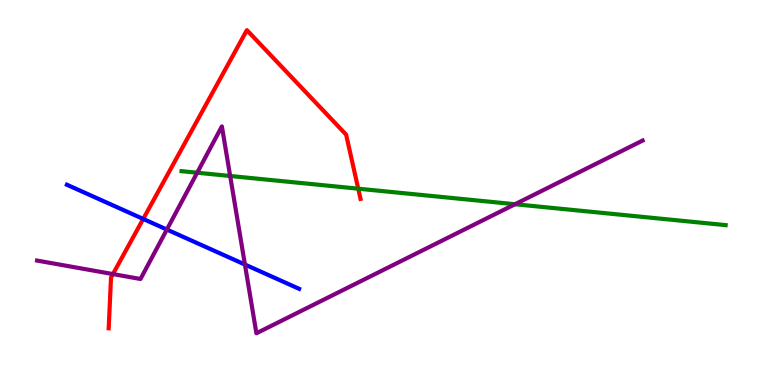[{'lines': ['blue', 'red'], 'intersections': [{'x': 1.85, 'y': 4.31}]}, {'lines': ['green', 'red'], 'intersections': [{'x': 4.62, 'y': 5.1}]}, {'lines': ['purple', 'red'], 'intersections': [{'x': 1.46, 'y': 2.88}]}, {'lines': ['blue', 'green'], 'intersections': []}, {'lines': ['blue', 'purple'], 'intersections': [{'x': 2.15, 'y': 4.04}, {'x': 3.16, 'y': 3.13}]}, {'lines': ['green', 'purple'], 'intersections': [{'x': 2.54, 'y': 5.51}, {'x': 2.97, 'y': 5.43}, {'x': 6.65, 'y': 4.7}]}]